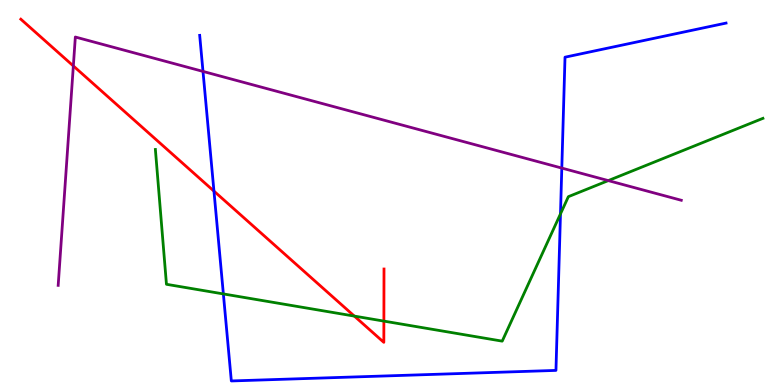[{'lines': ['blue', 'red'], 'intersections': [{'x': 2.76, 'y': 5.04}]}, {'lines': ['green', 'red'], 'intersections': [{'x': 4.57, 'y': 1.79}, {'x': 4.95, 'y': 1.66}]}, {'lines': ['purple', 'red'], 'intersections': [{'x': 0.946, 'y': 8.29}]}, {'lines': ['blue', 'green'], 'intersections': [{'x': 2.88, 'y': 2.37}, {'x': 7.23, 'y': 4.44}]}, {'lines': ['blue', 'purple'], 'intersections': [{'x': 2.62, 'y': 8.15}, {'x': 7.25, 'y': 5.63}]}, {'lines': ['green', 'purple'], 'intersections': [{'x': 7.85, 'y': 5.31}]}]